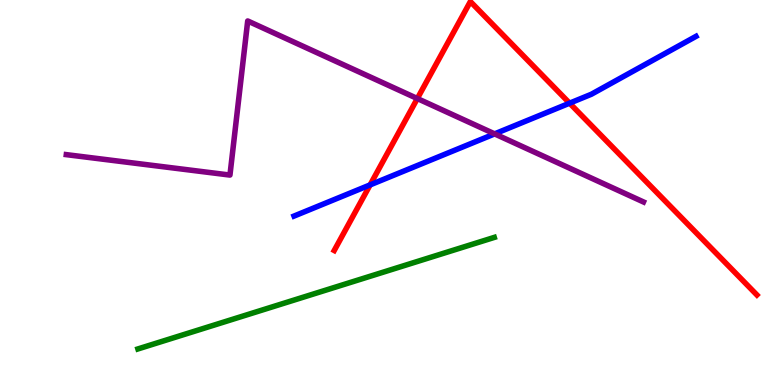[{'lines': ['blue', 'red'], 'intersections': [{'x': 4.78, 'y': 5.2}, {'x': 7.35, 'y': 7.32}]}, {'lines': ['green', 'red'], 'intersections': []}, {'lines': ['purple', 'red'], 'intersections': [{'x': 5.38, 'y': 7.44}]}, {'lines': ['blue', 'green'], 'intersections': []}, {'lines': ['blue', 'purple'], 'intersections': [{'x': 6.38, 'y': 6.52}]}, {'lines': ['green', 'purple'], 'intersections': []}]